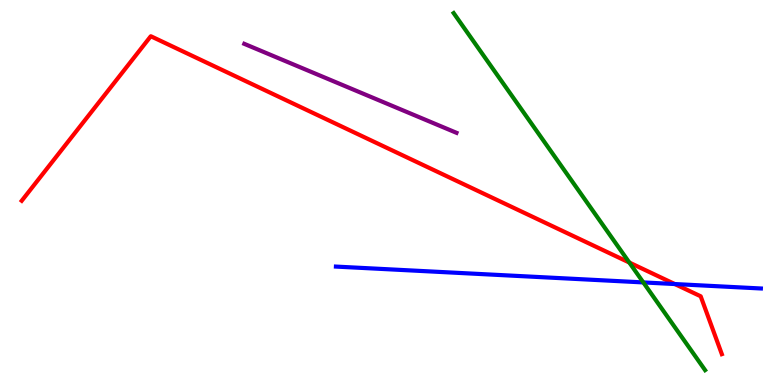[{'lines': ['blue', 'red'], 'intersections': [{'x': 8.71, 'y': 2.62}]}, {'lines': ['green', 'red'], 'intersections': [{'x': 8.12, 'y': 3.18}]}, {'lines': ['purple', 'red'], 'intersections': []}, {'lines': ['blue', 'green'], 'intersections': [{'x': 8.3, 'y': 2.66}]}, {'lines': ['blue', 'purple'], 'intersections': []}, {'lines': ['green', 'purple'], 'intersections': []}]